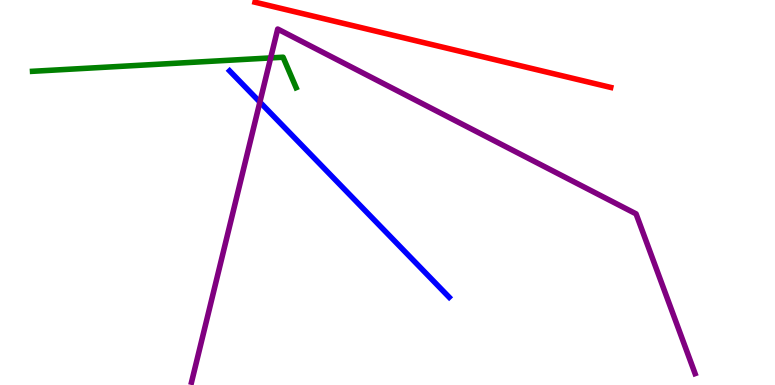[{'lines': ['blue', 'red'], 'intersections': []}, {'lines': ['green', 'red'], 'intersections': []}, {'lines': ['purple', 'red'], 'intersections': []}, {'lines': ['blue', 'green'], 'intersections': []}, {'lines': ['blue', 'purple'], 'intersections': [{'x': 3.35, 'y': 7.35}]}, {'lines': ['green', 'purple'], 'intersections': [{'x': 3.49, 'y': 8.5}]}]